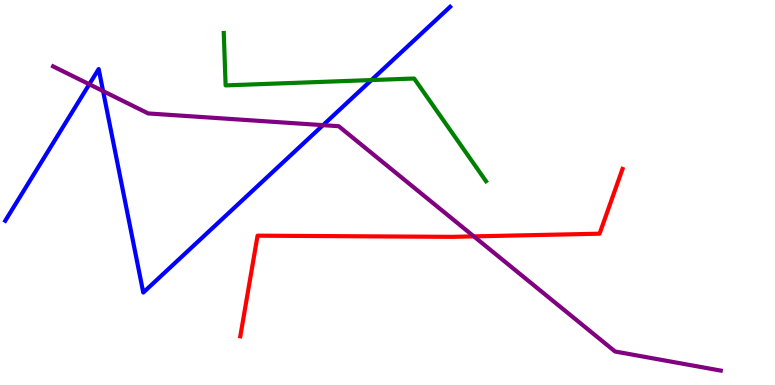[{'lines': ['blue', 'red'], 'intersections': []}, {'lines': ['green', 'red'], 'intersections': []}, {'lines': ['purple', 'red'], 'intersections': [{'x': 6.11, 'y': 3.86}]}, {'lines': ['blue', 'green'], 'intersections': [{'x': 4.79, 'y': 7.92}]}, {'lines': ['blue', 'purple'], 'intersections': [{'x': 1.15, 'y': 7.81}, {'x': 1.33, 'y': 7.63}, {'x': 4.17, 'y': 6.75}]}, {'lines': ['green', 'purple'], 'intersections': []}]